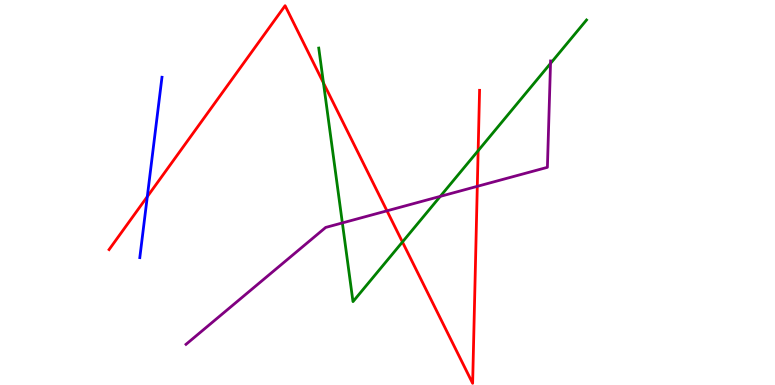[{'lines': ['blue', 'red'], 'intersections': [{'x': 1.9, 'y': 4.89}]}, {'lines': ['green', 'red'], 'intersections': [{'x': 4.17, 'y': 7.85}, {'x': 5.19, 'y': 3.71}, {'x': 6.17, 'y': 6.09}]}, {'lines': ['purple', 'red'], 'intersections': [{'x': 4.99, 'y': 4.52}, {'x': 6.16, 'y': 5.16}]}, {'lines': ['blue', 'green'], 'intersections': []}, {'lines': ['blue', 'purple'], 'intersections': []}, {'lines': ['green', 'purple'], 'intersections': [{'x': 4.42, 'y': 4.21}, {'x': 5.68, 'y': 4.9}, {'x': 7.1, 'y': 8.35}]}]